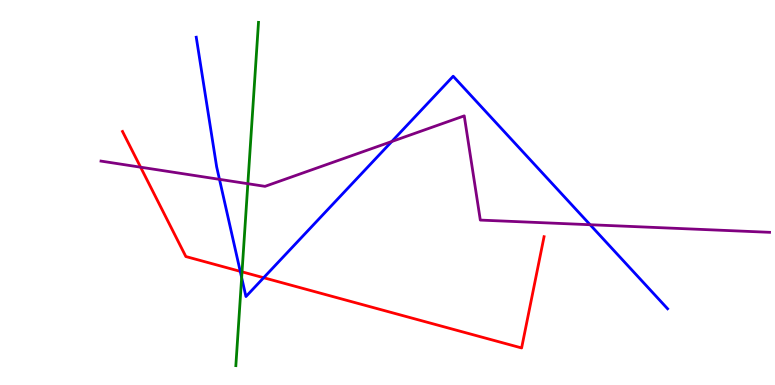[{'lines': ['blue', 'red'], 'intersections': [{'x': 3.1, 'y': 2.95}, {'x': 3.4, 'y': 2.79}]}, {'lines': ['green', 'red'], 'intersections': [{'x': 3.12, 'y': 2.94}]}, {'lines': ['purple', 'red'], 'intersections': [{'x': 1.81, 'y': 5.66}]}, {'lines': ['blue', 'green'], 'intersections': [{'x': 3.12, 'y': 2.79}]}, {'lines': ['blue', 'purple'], 'intersections': [{'x': 2.83, 'y': 5.34}, {'x': 5.06, 'y': 6.32}, {'x': 7.61, 'y': 4.16}]}, {'lines': ['green', 'purple'], 'intersections': [{'x': 3.2, 'y': 5.23}]}]